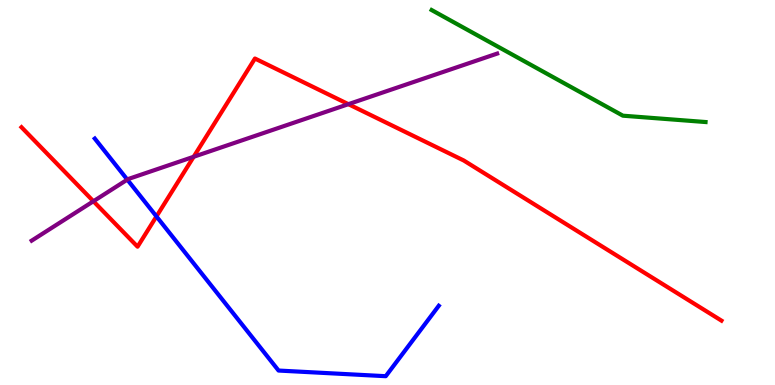[{'lines': ['blue', 'red'], 'intersections': [{'x': 2.02, 'y': 4.38}]}, {'lines': ['green', 'red'], 'intersections': []}, {'lines': ['purple', 'red'], 'intersections': [{'x': 1.21, 'y': 4.77}, {'x': 2.5, 'y': 5.93}, {'x': 4.5, 'y': 7.29}]}, {'lines': ['blue', 'green'], 'intersections': []}, {'lines': ['blue', 'purple'], 'intersections': [{'x': 1.64, 'y': 5.33}]}, {'lines': ['green', 'purple'], 'intersections': []}]